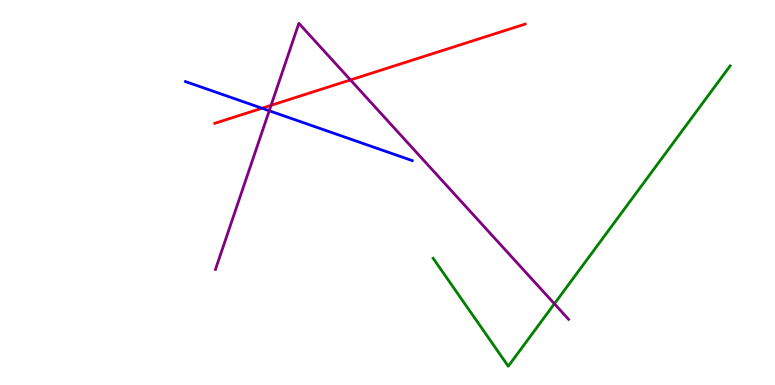[{'lines': ['blue', 'red'], 'intersections': [{'x': 3.38, 'y': 7.19}]}, {'lines': ['green', 'red'], 'intersections': []}, {'lines': ['purple', 'red'], 'intersections': [{'x': 3.5, 'y': 7.26}, {'x': 4.52, 'y': 7.92}]}, {'lines': ['blue', 'green'], 'intersections': []}, {'lines': ['blue', 'purple'], 'intersections': [{'x': 3.47, 'y': 7.12}]}, {'lines': ['green', 'purple'], 'intersections': [{'x': 7.15, 'y': 2.11}]}]